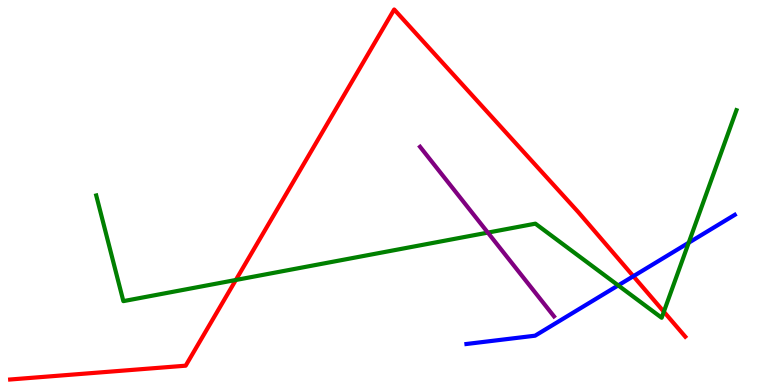[{'lines': ['blue', 'red'], 'intersections': [{'x': 8.17, 'y': 2.83}]}, {'lines': ['green', 'red'], 'intersections': [{'x': 3.04, 'y': 2.73}, {'x': 8.57, 'y': 1.9}]}, {'lines': ['purple', 'red'], 'intersections': []}, {'lines': ['blue', 'green'], 'intersections': [{'x': 7.98, 'y': 2.59}, {'x': 8.89, 'y': 3.7}]}, {'lines': ['blue', 'purple'], 'intersections': []}, {'lines': ['green', 'purple'], 'intersections': [{'x': 6.29, 'y': 3.96}]}]